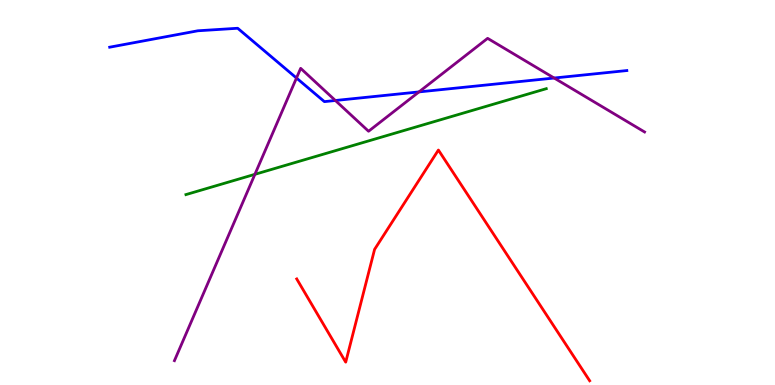[{'lines': ['blue', 'red'], 'intersections': []}, {'lines': ['green', 'red'], 'intersections': []}, {'lines': ['purple', 'red'], 'intersections': []}, {'lines': ['blue', 'green'], 'intersections': []}, {'lines': ['blue', 'purple'], 'intersections': [{'x': 3.83, 'y': 7.97}, {'x': 4.33, 'y': 7.39}, {'x': 5.41, 'y': 7.61}, {'x': 7.15, 'y': 7.97}]}, {'lines': ['green', 'purple'], 'intersections': [{'x': 3.29, 'y': 5.47}]}]